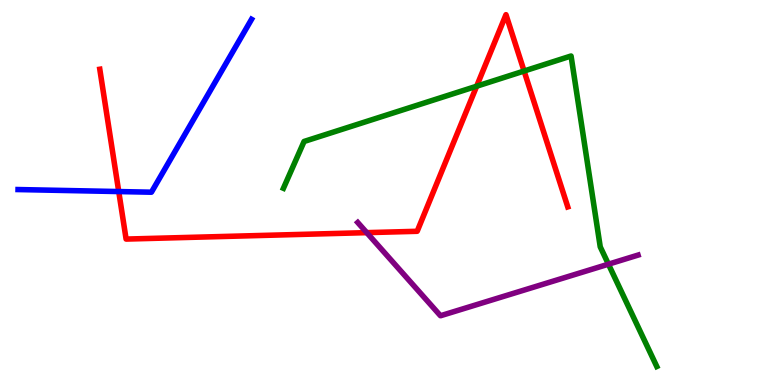[{'lines': ['blue', 'red'], 'intersections': [{'x': 1.53, 'y': 5.02}]}, {'lines': ['green', 'red'], 'intersections': [{'x': 6.15, 'y': 7.76}, {'x': 6.76, 'y': 8.16}]}, {'lines': ['purple', 'red'], 'intersections': [{'x': 4.73, 'y': 3.96}]}, {'lines': ['blue', 'green'], 'intersections': []}, {'lines': ['blue', 'purple'], 'intersections': []}, {'lines': ['green', 'purple'], 'intersections': [{'x': 7.85, 'y': 3.14}]}]